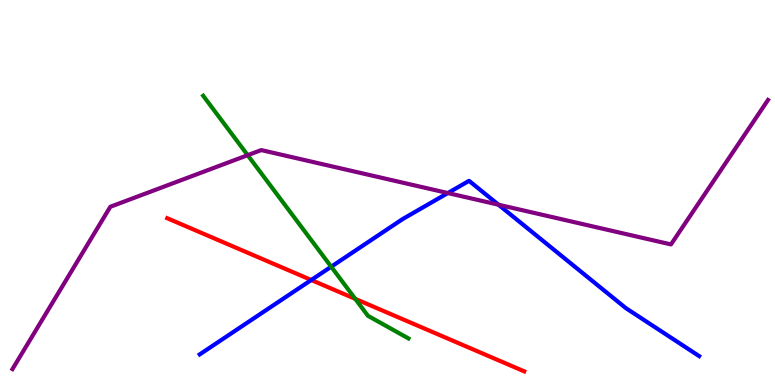[{'lines': ['blue', 'red'], 'intersections': [{'x': 4.02, 'y': 2.73}]}, {'lines': ['green', 'red'], 'intersections': [{'x': 4.58, 'y': 2.24}]}, {'lines': ['purple', 'red'], 'intersections': []}, {'lines': ['blue', 'green'], 'intersections': [{'x': 4.27, 'y': 3.07}]}, {'lines': ['blue', 'purple'], 'intersections': [{'x': 5.78, 'y': 4.99}, {'x': 6.43, 'y': 4.68}]}, {'lines': ['green', 'purple'], 'intersections': [{'x': 3.2, 'y': 5.97}]}]